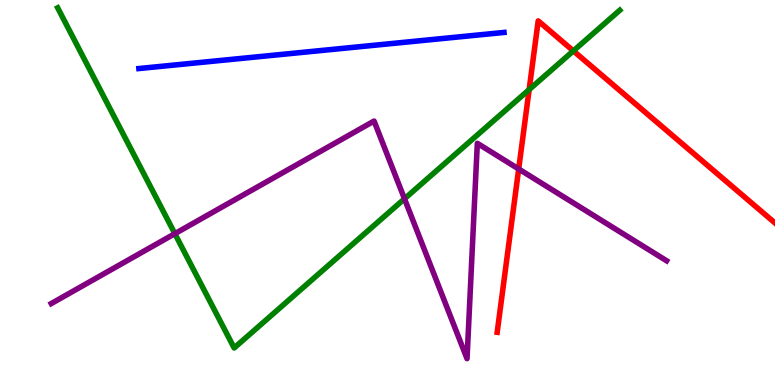[{'lines': ['blue', 'red'], 'intersections': []}, {'lines': ['green', 'red'], 'intersections': [{'x': 6.83, 'y': 7.67}, {'x': 7.4, 'y': 8.68}]}, {'lines': ['purple', 'red'], 'intersections': [{'x': 6.69, 'y': 5.61}]}, {'lines': ['blue', 'green'], 'intersections': []}, {'lines': ['blue', 'purple'], 'intersections': []}, {'lines': ['green', 'purple'], 'intersections': [{'x': 2.26, 'y': 3.93}, {'x': 5.22, 'y': 4.84}]}]